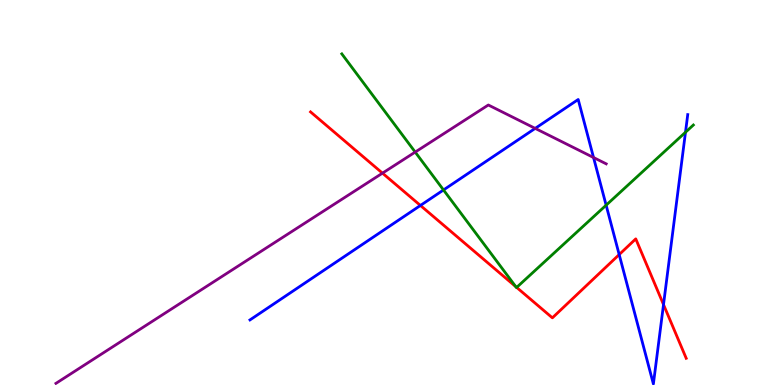[{'lines': ['blue', 'red'], 'intersections': [{'x': 5.42, 'y': 4.66}, {'x': 7.99, 'y': 3.39}, {'x': 8.56, 'y': 2.09}]}, {'lines': ['green', 'red'], 'intersections': [{'x': 6.65, 'y': 2.55}, {'x': 6.67, 'y': 2.53}]}, {'lines': ['purple', 'red'], 'intersections': [{'x': 4.94, 'y': 5.5}]}, {'lines': ['blue', 'green'], 'intersections': [{'x': 5.72, 'y': 5.07}, {'x': 7.82, 'y': 4.67}, {'x': 8.85, 'y': 6.56}]}, {'lines': ['blue', 'purple'], 'intersections': [{'x': 6.91, 'y': 6.67}, {'x': 7.66, 'y': 5.91}]}, {'lines': ['green', 'purple'], 'intersections': [{'x': 5.36, 'y': 6.05}]}]